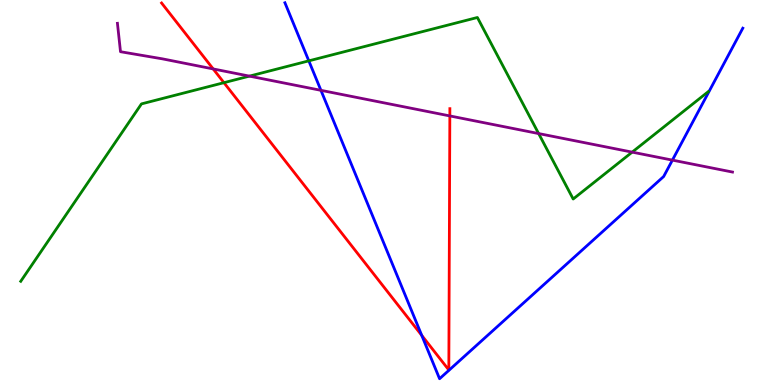[{'lines': ['blue', 'red'], 'intersections': [{'x': 5.44, 'y': 1.29}]}, {'lines': ['green', 'red'], 'intersections': [{'x': 2.89, 'y': 7.85}]}, {'lines': ['purple', 'red'], 'intersections': [{'x': 2.75, 'y': 8.21}, {'x': 5.8, 'y': 6.99}]}, {'lines': ['blue', 'green'], 'intersections': [{'x': 3.98, 'y': 8.42}]}, {'lines': ['blue', 'purple'], 'intersections': [{'x': 4.14, 'y': 7.65}, {'x': 8.68, 'y': 5.84}]}, {'lines': ['green', 'purple'], 'intersections': [{'x': 3.22, 'y': 8.02}, {'x': 6.95, 'y': 6.53}, {'x': 8.16, 'y': 6.05}]}]